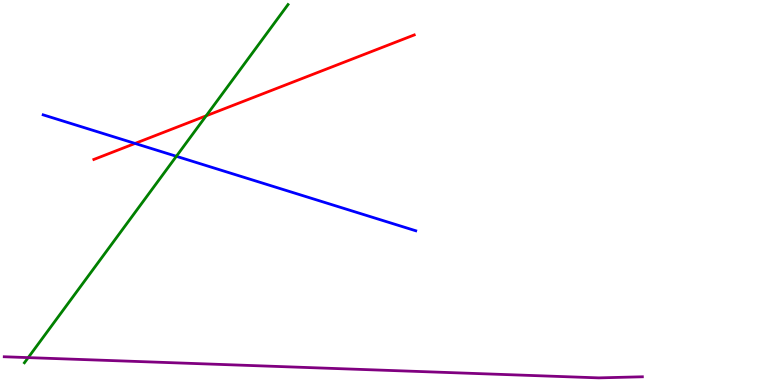[{'lines': ['blue', 'red'], 'intersections': [{'x': 1.74, 'y': 6.27}]}, {'lines': ['green', 'red'], 'intersections': [{'x': 2.66, 'y': 6.99}]}, {'lines': ['purple', 'red'], 'intersections': []}, {'lines': ['blue', 'green'], 'intersections': [{'x': 2.28, 'y': 5.94}]}, {'lines': ['blue', 'purple'], 'intersections': []}, {'lines': ['green', 'purple'], 'intersections': [{'x': 0.364, 'y': 0.711}]}]